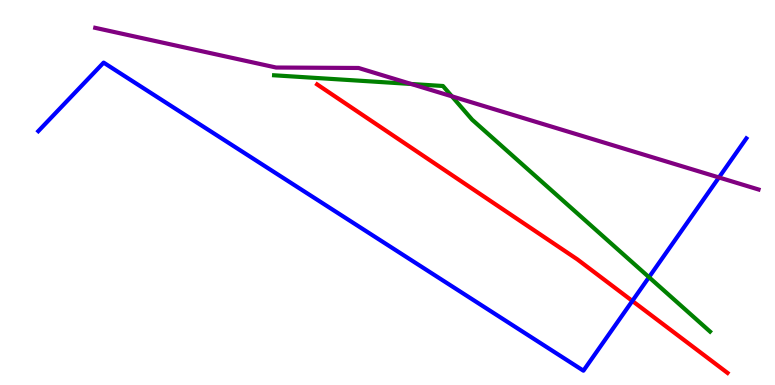[{'lines': ['blue', 'red'], 'intersections': [{'x': 8.16, 'y': 2.18}]}, {'lines': ['green', 'red'], 'intersections': []}, {'lines': ['purple', 'red'], 'intersections': []}, {'lines': ['blue', 'green'], 'intersections': [{'x': 8.37, 'y': 2.8}]}, {'lines': ['blue', 'purple'], 'intersections': [{'x': 9.28, 'y': 5.39}]}, {'lines': ['green', 'purple'], 'intersections': [{'x': 5.31, 'y': 7.82}, {'x': 5.83, 'y': 7.5}]}]